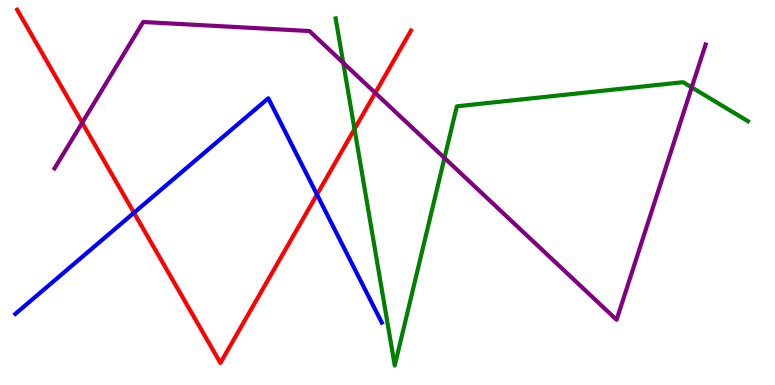[{'lines': ['blue', 'red'], 'intersections': [{'x': 1.73, 'y': 4.47}, {'x': 4.09, 'y': 4.95}]}, {'lines': ['green', 'red'], 'intersections': [{'x': 4.57, 'y': 6.65}]}, {'lines': ['purple', 'red'], 'intersections': [{'x': 1.06, 'y': 6.81}, {'x': 4.84, 'y': 7.59}]}, {'lines': ['blue', 'green'], 'intersections': []}, {'lines': ['blue', 'purple'], 'intersections': []}, {'lines': ['green', 'purple'], 'intersections': [{'x': 4.43, 'y': 8.37}, {'x': 5.74, 'y': 5.9}, {'x': 8.93, 'y': 7.73}]}]